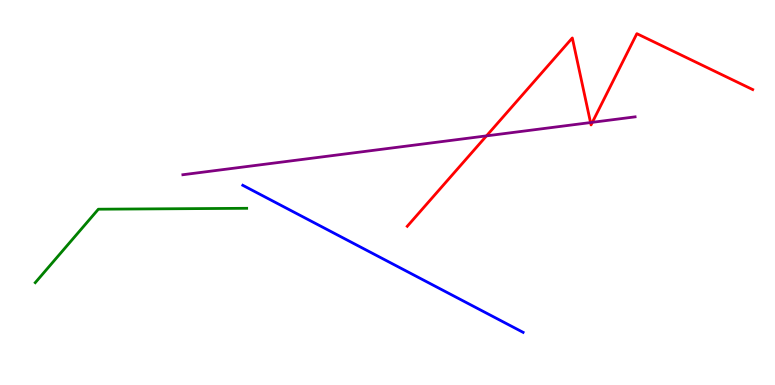[{'lines': ['blue', 'red'], 'intersections': []}, {'lines': ['green', 'red'], 'intersections': []}, {'lines': ['purple', 'red'], 'intersections': [{'x': 6.28, 'y': 6.47}, {'x': 7.62, 'y': 6.82}, {'x': 7.64, 'y': 6.82}]}, {'lines': ['blue', 'green'], 'intersections': []}, {'lines': ['blue', 'purple'], 'intersections': []}, {'lines': ['green', 'purple'], 'intersections': []}]